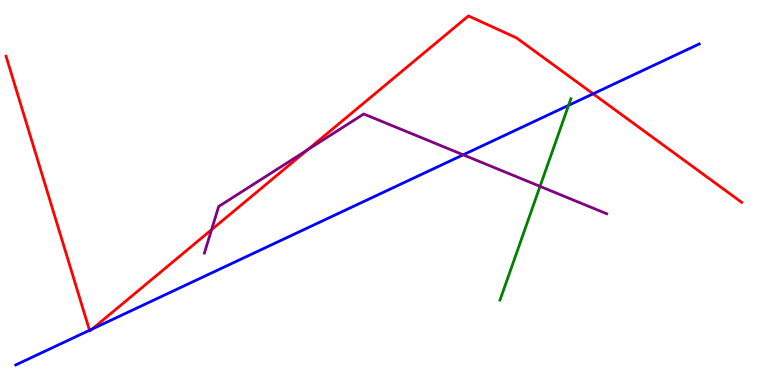[{'lines': ['blue', 'red'], 'intersections': [{'x': 1.16, 'y': 1.42}, {'x': 1.19, 'y': 1.45}, {'x': 7.65, 'y': 7.56}]}, {'lines': ['green', 'red'], 'intersections': []}, {'lines': ['purple', 'red'], 'intersections': [{'x': 2.73, 'y': 4.03}, {'x': 3.97, 'y': 6.11}]}, {'lines': ['blue', 'green'], 'intersections': [{'x': 7.34, 'y': 7.26}]}, {'lines': ['blue', 'purple'], 'intersections': [{'x': 5.98, 'y': 5.98}]}, {'lines': ['green', 'purple'], 'intersections': [{'x': 6.97, 'y': 5.16}]}]